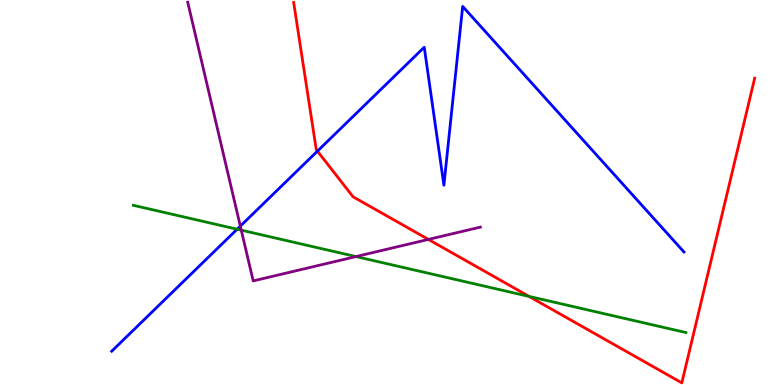[{'lines': ['blue', 'red'], 'intersections': [{'x': 4.1, 'y': 6.07}]}, {'lines': ['green', 'red'], 'intersections': [{'x': 6.83, 'y': 2.3}]}, {'lines': ['purple', 'red'], 'intersections': [{'x': 5.53, 'y': 3.78}]}, {'lines': ['blue', 'green'], 'intersections': [{'x': 3.06, 'y': 4.05}]}, {'lines': ['blue', 'purple'], 'intersections': [{'x': 3.1, 'y': 4.13}]}, {'lines': ['green', 'purple'], 'intersections': [{'x': 3.11, 'y': 4.02}, {'x': 4.59, 'y': 3.34}]}]